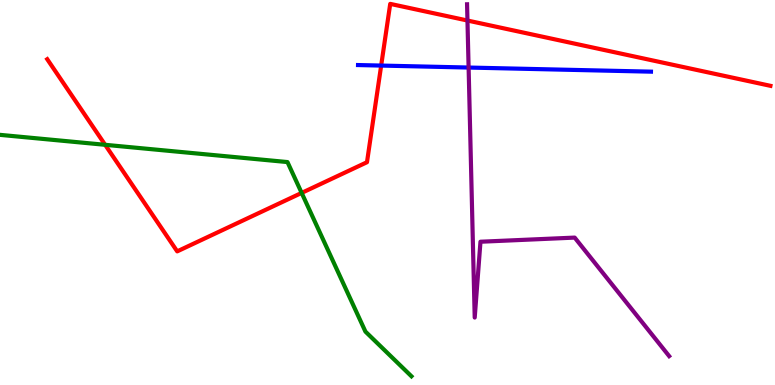[{'lines': ['blue', 'red'], 'intersections': [{'x': 4.92, 'y': 8.3}]}, {'lines': ['green', 'red'], 'intersections': [{'x': 1.36, 'y': 6.24}, {'x': 3.89, 'y': 4.99}]}, {'lines': ['purple', 'red'], 'intersections': [{'x': 6.03, 'y': 9.47}]}, {'lines': ['blue', 'green'], 'intersections': []}, {'lines': ['blue', 'purple'], 'intersections': [{'x': 6.05, 'y': 8.25}]}, {'lines': ['green', 'purple'], 'intersections': []}]